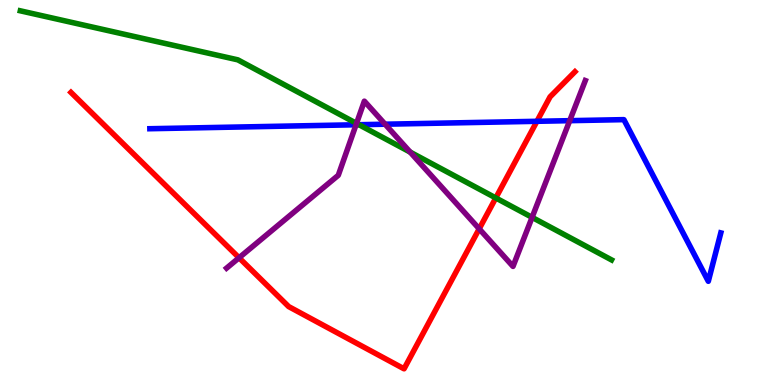[{'lines': ['blue', 'red'], 'intersections': [{'x': 6.93, 'y': 6.85}]}, {'lines': ['green', 'red'], 'intersections': [{'x': 6.4, 'y': 4.86}]}, {'lines': ['purple', 'red'], 'intersections': [{'x': 3.08, 'y': 3.3}, {'x': 6.18, 'y': 4.06}]}, {'lines': ['blue', 'green'], 'intersections': [{'x': 4.63, 'y': 6.76}]}, {'lines': ['blue', 'purple'], 'intersections': [{'x': 4.59, 'y': 6.76}, {'x': 4.97, 'y': 6.77}, {'x': 7.35, 'y': 6.87}]}, {'lines': ['green', 'purple'], 'intersections': [{'x': 4.6, 'y': 6.8}, {'x': 5.29, 'y': 6.05}, {'x': 6.87, 'y': 4.35}]}]